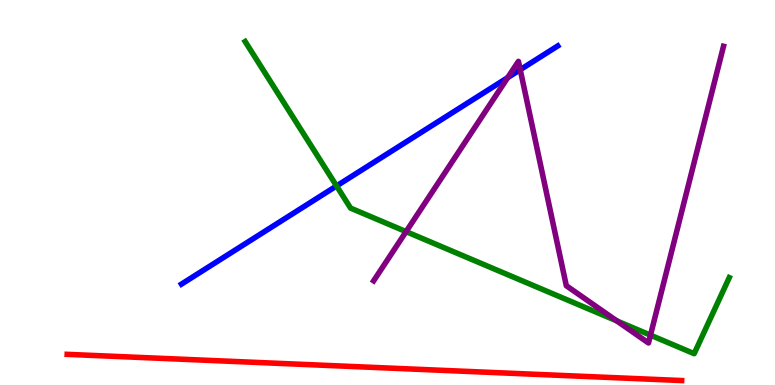[{'lines': ['blue', 'red'], 'intersections': []}, {'lines': ['green', 'red'], 'intersections': []}, {'lines': ['purple', 'red'], 'intersections': []}, {'lines': ['blue', 'green'], 'intersections': [{'x': 4.34, 'y': 5.17}]}, {'lines': ['blue', 'purple'], 'intersections': [{'x': 6.55, 'y': 7.98}, {'x': 6.71, 'y': 8.19}]}, {'lines': ['green', 'purple'], 'intersections': [{'x': 5.24, 'y': 3.98}, {'x': 7.96, 'y': 1.67}, {'x': 8.39, 'y': 1.29}]}]